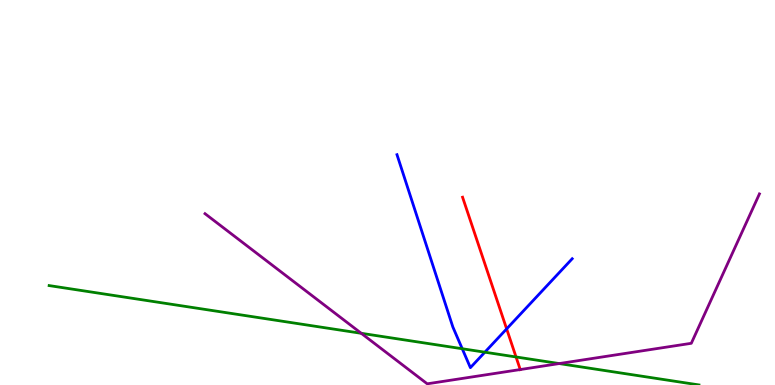[{'lines': ['blue', 'red'], 'intersections': [{'x': 6.54, 'y': 1.46}]}, {'lines': ['green', 'red'], 'intersections': [{'x': 6.66, 'y': 0.728}]}, {'lines': ['purple', 'red'], 'intersections': [{'x': 6.71, 'y': 0.401}]}, {'lines': ['blue', 'green'], 'intersections': [{'x': 5.96, 'y': 0.942}, {'x': 6.26, 'y': 0.852}]}, {'lines': ['blue', 'purple'], 'intersections': []}, {'lines': ['green', 'purple'], 'intersections': [{'x': 4.66, 'y': 1.34}, {'x': 7.22, 'y': 0.557}]}]